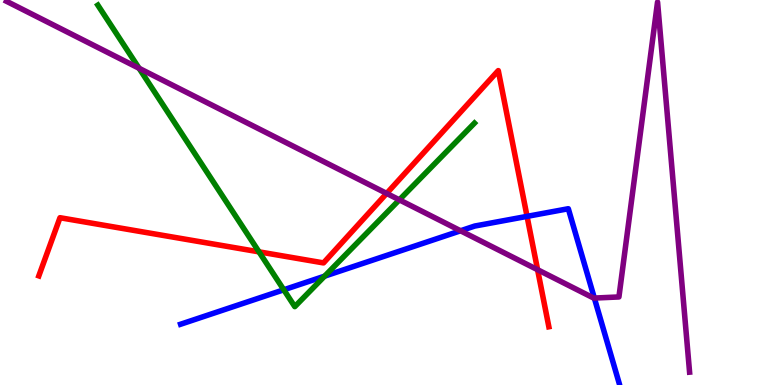[{'lines': ['blue', 'red'], 'intersections': [{'x': 6.8, 'y': 4.38}]}, {'lines': ['green', 'red'], 'intersections': [{'x': 3.34, 'y': 3.46}]}, {'lines': ['purple', 'red'], 'intersections': [{'x': 4.99, 'y': 4.98}, {'x': 6.94, 'y': 2.99}]}, {'lines': ['blue', 'green'], 'intersections': [{'x': 3.66, 'y': 2.47}, {'x': 4.19, 'y': 2.83}]}, {'lines': ['blue', 'purple'], 'intersections': [{'x': 5.94, 'y': 4.01}, {'x': 7.67, 'y': 2.26}]}, {'lines': ['green', 'purple'], 'intersections': [{'x': 1.79, 'y': 8.23}, {'x': 5.15, 'y': 4.81}]}]